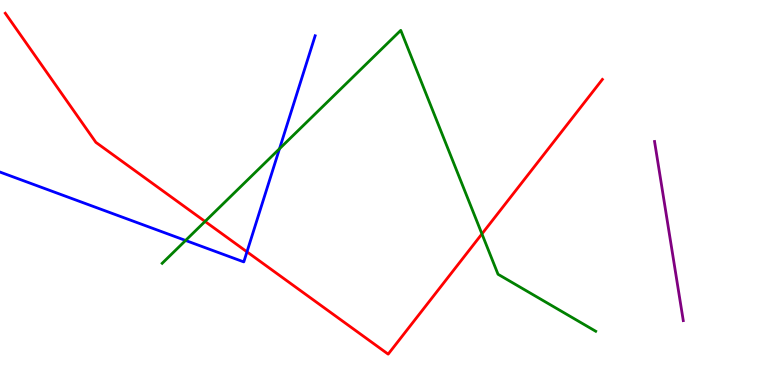[{'lines': ['blue', 'red'], 'intersections': [{'x': 3.19, 'y': 3.46}]}, {'lines': ['green', 'red'], 'intersections': [{'x': 2.65, 'y': 4.25}, {'x': 6.22, 'y': 3.92}]}, {'lines': ['purple', 'red'], 'intersections': []}, {'lines': ['blue', 'green'], 'intersections': [{'x': 2.39, 'y': 3.75}, {'x': 3.61, 'y': 6.14}]}, {'lines': ['blue', 'purple'], 'intersections': []}, {'lines': ['green', 'purple'], 'intersections': []}]